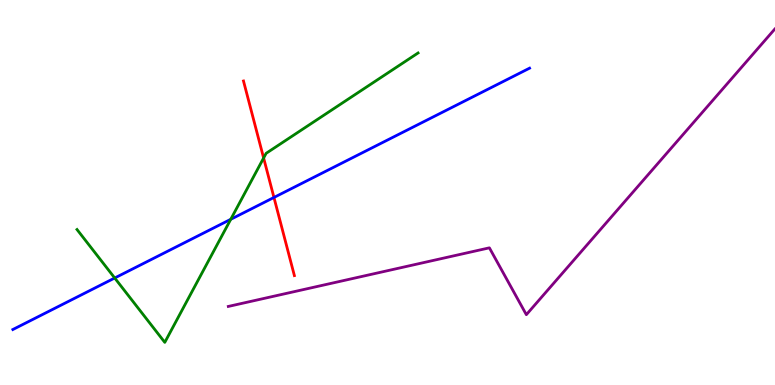[{'lines': ['blue', 'red'], 'intersections': [{'x': 3.53, 'y': 4.87}]}, {'lines': ['green', 'red'], 'intersections': [{'x': 3.4, 'y': 5.9}]}, {'lines': ['purple', 'red'], 'intersections': []}, {'lines': ['blue', 'green'], 'intersections': [{'x': 1.48, 'y': 2.78}, {'x': 2.98, 'y': 4.3}]}, {'lines': ['blue', 'purple'], 'intersections': []}, {'lines': ['green', 'purple'], 'intersections': []}]